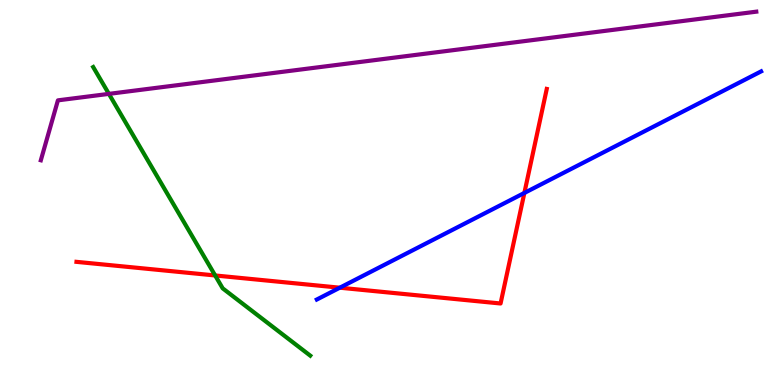[{'lines': ['blue', 'red'], 'intersections': [{'x': 4.38, 'y': 2.53}, {'x': 6.77, 'y': 4.99}]}, {'lines': ['green', 'red'], 'intersections': [{'x': 2.78, 'y': 2.85}]}, {'lines': ['purple', 'red'], 'intersections': []}, {'lines': ['blue', 'green'], 'intersections': []}, {'lines': ['blue', 'purple'], 'intersections': []}, {'lines': ['green', 'purple'], 'intersections': [{'x': 1.41, 'y': 7.56}]}]